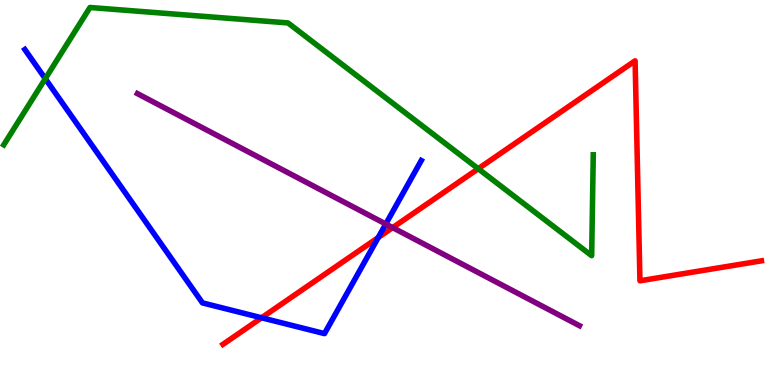[{'lines': ['blue', 'red'], 'intersections': [{'x': 3.38, 'y': 1.75}, {'x': 4.88, 'y': 3.83}]}, {'lines': ['green', 'red'], 'intersections': [{'x': 6.17, 'y': 5.62}]}, {'lines': ['purple', 'red'], 'intersections': [{'x': 5.07, 'y': 4.09}]}, {'lines': ['blue', 'green'], 'intersections': [{'x': 0.584, 'y': 7.96}]}, {'lines': ['blue', 'purple'], 'intersections': [{'x': 4.98, 'y': 4.18}]}, {'lines': ['green', 'purple'], 'intersections': []}]